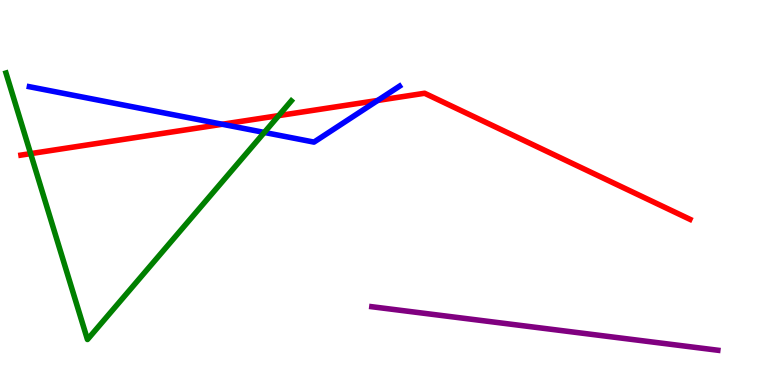[{'lines': ['blue', 'red'], 'intersections': [{'x': 2.87, 'y': 6.77}, {'x': 4.87, 'y': 7.39}]}, {'lines': ['green', 'red'], 'intersections': [{'x': 0.395, 'y': 6.01}, {'x': 3.6, 'y': 7.0}]}, {'lines': ['purple', 'red'], 'intersections': []}, {'lines': ['blue', 'green'], 'intersections': [{'x': 3.41, 'y': 6.56}]}, {'lines': ['blue', 'purple'], 'intersections': []}, {'lines': ['green', 'purple'], 'intersections': []}]